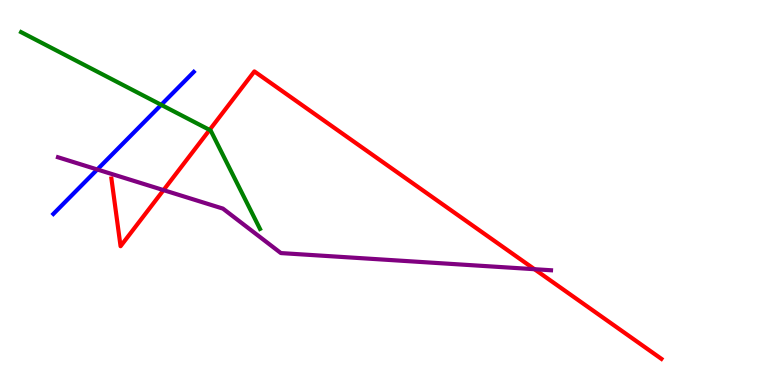[{'lines': ['blue', 'red'], 'intersections': []}, {'lines': ['green', 'red'], 'intersections': [{'x': 2.7, 'y': 6.63}]}, {'lines': ['purple', 'red'], 'intersections': [{'x': 2.11, 'y': 5.06}, {'x': 6.9, 'y': 3.01}]}, {'lines': ['blue', 'green'], 'intersections': [{'x': 2.08, 'y': 7.28}]}, {'lines': ['blue', 'purple'], 'intersections': [{'x': 1.26, 'y': 5.6}]}, {'lines': ['green', 'purple'], 'intersections': []}]